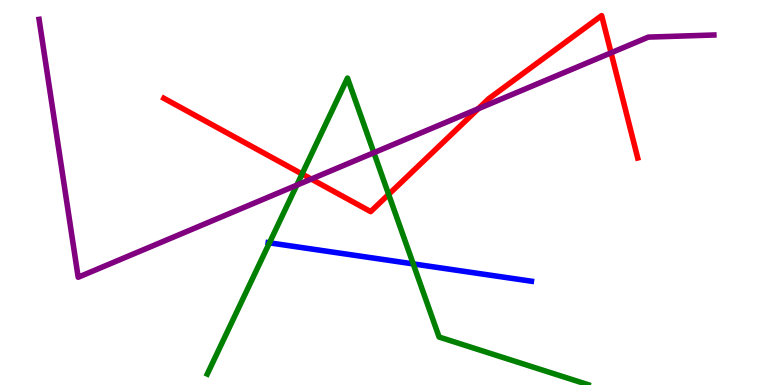[{'lines': ['blue', 'red'], 'intersections': []}, {'lines': ['green', 'red'], 'intersections': [{'x': 3.9, 'y': 5.48}, {'x': 5.01, 'y': 4.95}]}, {'lines': ['purple', 'red'], 'intersections': [{'x': 4.02, 'y': 5.35}, {'x': 6.17, 'y': 7.18}, {'x': 7.88, 'y': 8.63}]}, {'lines': ['blue', 'green'], 'intersections': [{'x': 3.48, 'y': 3.69}, {'x': 5.33, 'y': 3.15}]}, {'lines': ['blue', 'purple'], 'intersections': []}, {'lines': ['green', 'purple'], 'intersections': [{'x': 3.83, 'y': 5.19}, {'x': 4.82, 'y': 6.03}]}]